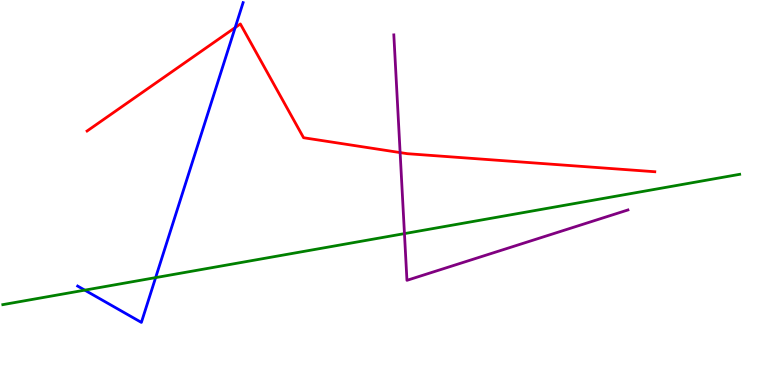[{'lines': ['blue', 'red'], 'intersections': [{'x': 3.03, 'y': 9.28}]}, {'lines': ['green', 'red'], 'intersections': []}, {'lines': ['purple', 'red'], 'intersections': [{'x': 5.16, 'y': 6.04}]}, {'lines': ['blue', 'green'], 'intersections': [{'x': 1.09, 'y': 2.46}, {'x': 2.01, 'y': 2.79}]}, {'lines': ['blue', 'purple'], 'intersections': []}, {'lines': ['green', 'purple'], 'intersections': [{'x': 5.22, 'y': 3.93}]}]